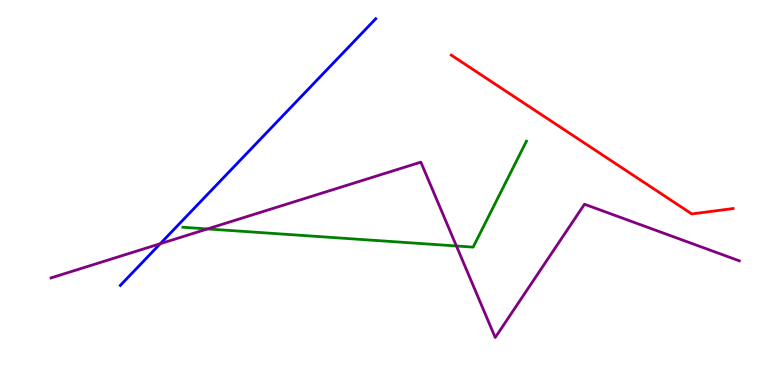[{'lines': ['blue', 'red'], 'intersections': []}, {'lines': ['green', 'red'], 'intersections': []}, {'lines': ['purple', 'red'], 'intersections': []}, {'lines': ['blue', 'green'], 'intersections': []}, {'lines': ['blue', 'purple'], 'intersections': [{'x': 2.07, 'y': 3.67}]}, {'lines': ['green', 'purple'], 'intersections': [{'x': 2.68, 'y': 4.05}, {'x': 5.89, 'y': 3.61}]}]